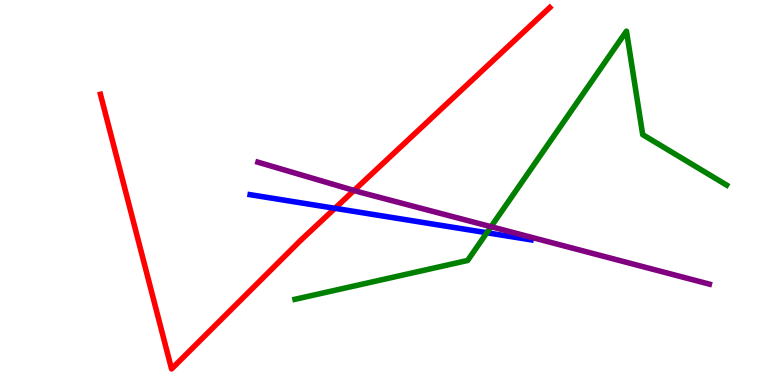[{'lines': ['blue', 'red'], 'intersections': [{'x': 4.32, 'y': 4.59}]}, {'lines': ['green', 'red'], 'intersections': []}, {'lines': ['purple', 'red'], 'intersections': [{'x': 4.57, 'y': 5.05}]}, {'lines': ['blue', 'green'], 'intersections': [{'x': 6.28, 'y': 3.95}]}, {'lines': ['blue', 'purple'], 'intersections': []}, {'lines': ['green', 'purple'], 'intersections': [{'x': 6.34, 'y': 4.11}]}]